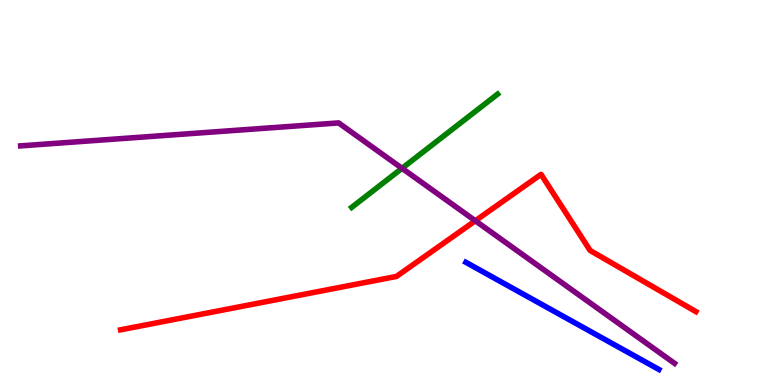[{'lines': ['blue', 'red'], 'intersections': []}, {'lines': ['green', 'red'], 'intersections': []}, {'lines': ['purple', 'red'], 'intersections': [{'x': 6.13, 'y': 4.27}]}, {'lines': ['blue', 'green'], 'intersections': []}, {'lines': ['blue', 'purple'], 'intersections': []}, {'lines': ['green', 'purple'], 'intersections': [{'x': 5.19, 'y': 5.63}]}]